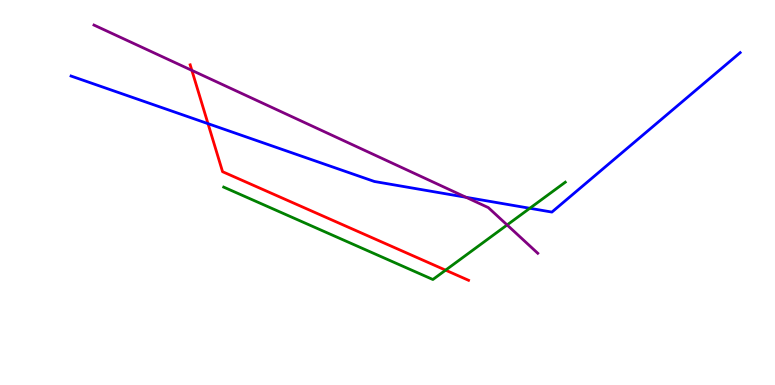[{'lines': ['blue', 'red'], 'intersections': [{'x': 2.68, 'y': 6.79}]}, {'lines': ['green', 'red'], 'intersections': [{'x': 5.75, 'y': 2.98}]}, {'lines': ['purple', 'red'], 'intersections': [{'x': 2.48, 'y': 8.17}]}, {'lines': ['blue', 'green'], 'intersections': [{'x': 6.84, 'y': 4.59}]}, {'lines': ['blue', 'purple'], 'intersections': [{'x': 6.01, 'y': 4.88}]}, {'lines': ['green', 'purple'], 'intersections': [{'x': 6.54, 'y': 4.16}]}]